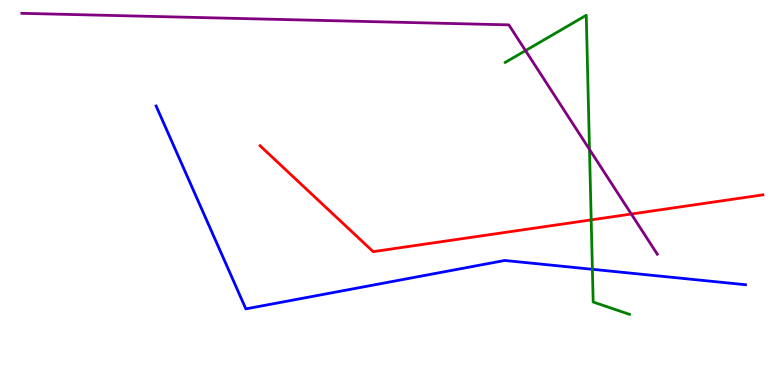[{'lines': ['blue', 'red'], 'intersections': []}, {'lines': ['green', 'red'], 'intersections': [{'x': 7.63, 'y': 4.29}]}, {'lines': ['purple', 'red'], 'intersections': [{'x': 8.15, 'y': 4.44}]}, {'lines': ['blue', 'green'], 'intersections': [{'x': 7.64, 'y': 3.01}]}, {'lines': ['blue', 'purple'], 'intersections': []}, {'lines': ['green', 'purple'], 'intersections': [{'x': 6.78, 'y': 8.69}, {'x': 7.61, 'y': 6.12}]}]